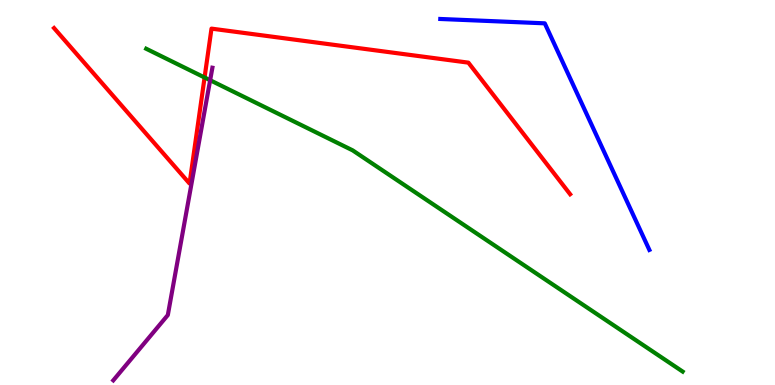[{'lines': ['blue', 'red'], 'intersections': []}, {'lines': ['green', 'red'], 'intersections': [{'x': 2.64, 'y': 7.99}]}, {'lines': ['purple', 'red'], 'intersections': []}, {'lines': ['blue', 'green'], 'intersections': []}, {'lines': ['blue', 'purple'], 'intersections': []}, {'lines': ['green', 'purple'], 'intersections': [{'x': 2.71, 'y': 7.92}]}]